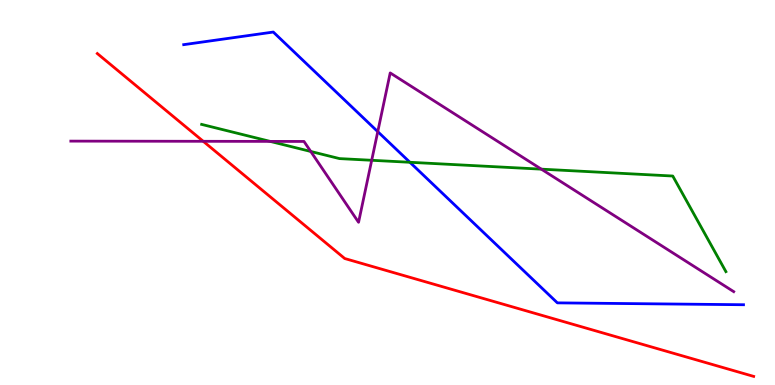[{'lines': ['blue', 'red'], 'intersections': []}, {'lines': ['green', 'red'], 'intersections': []}, {'lines': ['purple', 'red'], 'intersections': [{'x': 2.62, 'y': 6.33}]}, {'lines': ['blue', 'green'], 'intersections': [{'x': 5.29, 'y': 5.78}]}, {'lines': ['blue', 'purple'], 'intersections': [{'x': 4.87, 'y': 6.58}]}, {'lines': ['green', 'purple'], 'intersections': [{'x': 3.49, 'y': 6.33}, {'x': 4.01, 'y': 6.07}, {'x': 4.8, 'y': 5.84}, {'x': 6.99, 'y': 5.61}]}]